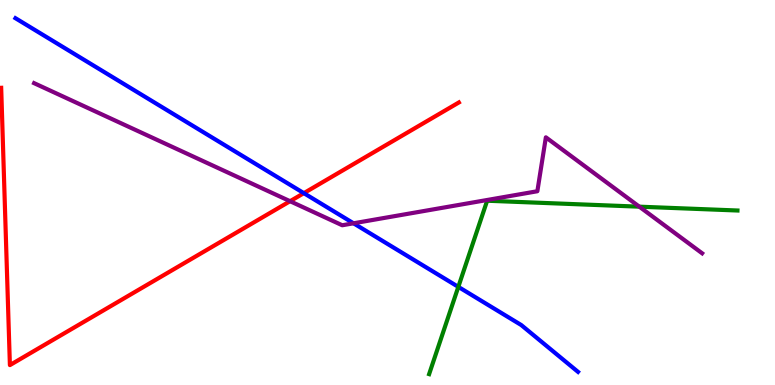[{'lines': ['blue', 'red'], 'intersections': [{'x': 3.92, 'y': 4.98}]}, {'lines': ['green', 'red'], 'intersections': []}, {'lines': ['purple', 'red'], 'intersections': [{'x': 3.74, 'y': 4.77}]}, {'lines': ['blue', 'green'], 'intersections': [{'x': 5.91, 'y': 2.55}]}, {'lines': ['blue', 'purple'], 'intersections': [{'x': 4.56, 'y': 4.2}]}, {'lines': ['green', 'purple'], 'intersections': [{'x': 8.25, 'y': 4.63}]}]